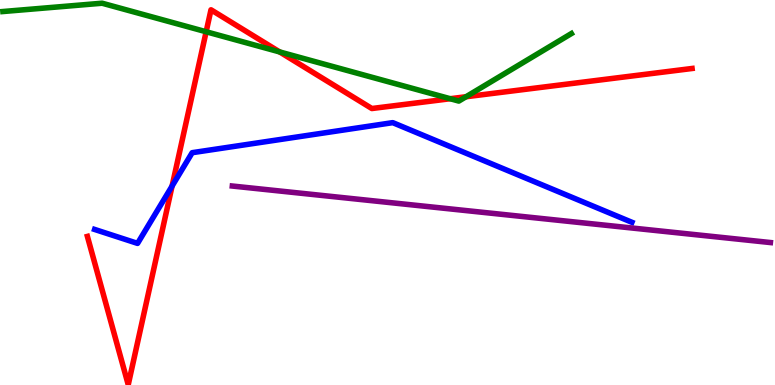[{'lines': ['blue', 'red'], 'intersections': [{'x': 2.22, 'y': 5.17}]}, {'lines': ['green', 'red'], 'intersections': [{'x': 2.66, 'y': 9.18}, {'x': 3.61, 'y': 8.65}, {'x': 5.81, 'y': 7.44}, {'x': 6.01, 'y': 7.49}]}, {'lines': ['purple', 'red'], 'intersections': []}, {'lines': ['blue', 'green'], 'intersections': []}, {'lines': ['blue', 'purple'], 'intersections': []}, {'lines': ['green', 'purple'], 'intersections': []}]